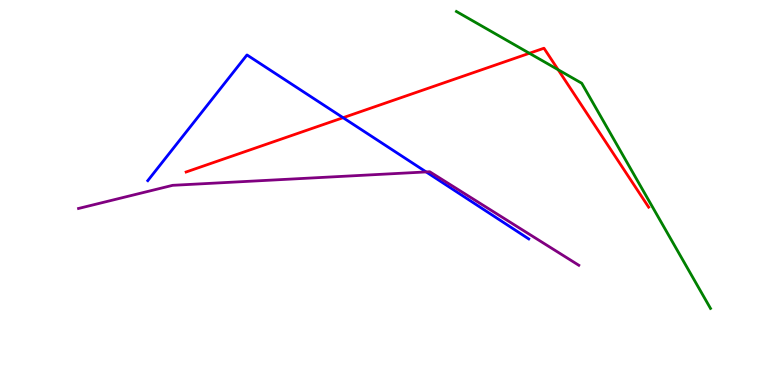[{'lines': ['blue', 'red'], 'intersections': [{'x': 4.43, 'y': 6.94}]}, {'lines': ['green', 'red'], 'intersections': [{'x': 6.83, 'y': 8.62}, {'x': 7.2, 'y': 8.19}]}, {'lines': ['purple', 'red'], 'intersections': []}, {'lines': ['blue', 'green'], 'intersections': []}, {'lines': ['blue', 'purple'], 'intersections': [{'x': 5.5, 'y': 5.53}]}, {'lines': ['green', 'purple'], 'intersections': []}]